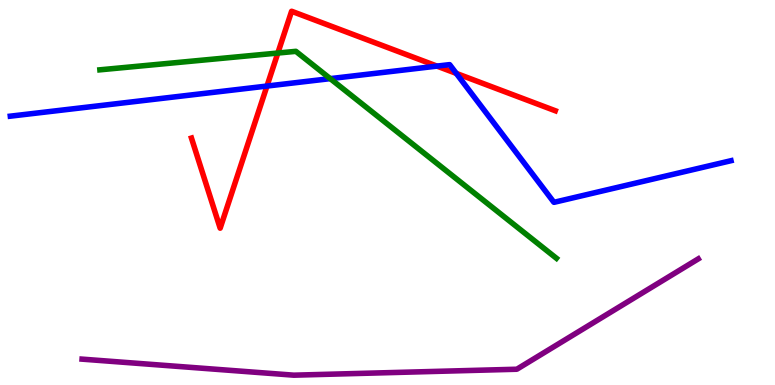[{'lines': ['blue', 'red'], 'intersections': [{'x': 3.44, 'y': 7.76}, {'x': 5.64, 'y': 8.28}, {'x': 5.89, 'y': 8.09}]}, {'lines': ['green', 'red'], 'intersections': [{'x': 3.59, 'y': 8.62}]}, {'lines': ['purple', 'red'], 'intersections': []}, {'lines': ['blue', 'green'], 'intersections': [{'x': 4.26, 'y': 7.96}]}, {'lines': ['blue', 'purple'], 'intersections': []}, {'lines': ['green', 'purple'], 'intersections': []}]